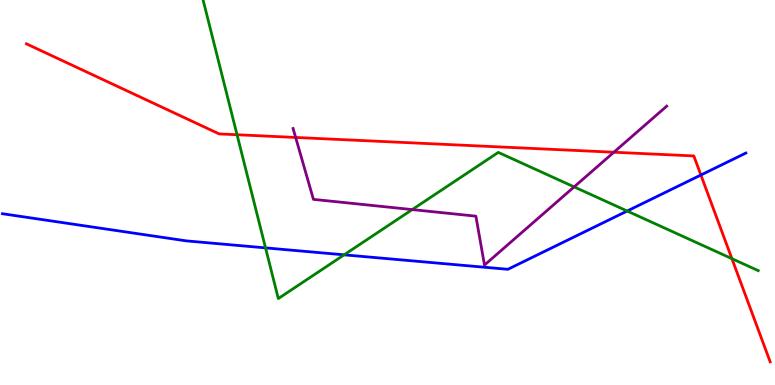[{'lines': ['blue', 'red'], 'intersections': [{'x': 9.04, 'y': 5.45}]}, {'lines': ['green', 'red'], 'intersections': [{'x': 3.06, 'y': 6.5}, {'x': 9.44, 'y': 3.28}]}, {'lines': ['purple', 'red'], 'intersections': [{'x': 3.81, 'y': 6.43}, {'x': 7.92, 'y': 6.05}]}, {'lines': ['blue', 'green'], 'intersections': [{'x': 3.43, 'y': 3.56}, {'x': 4.44, 'y': 3.38}, {'x': 8.09, 'y': 4.52}]}, {'lines': ['blue', 'purple'], 'intersections': []}, {'lines': ['green', 'purple'], 'intersections': [{'x': 5.32, 'y': 4.56}, {'x': 7.41, 'y': 5.15}]}]